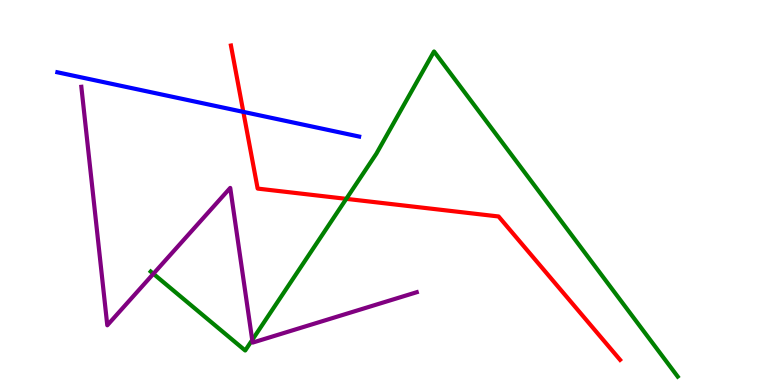[{'lines': ['blue', 'red'], 'intersections': [{'x': 3.14, 'y': 7.09}]}, {'lines': ['green', 'red'], 'intersections': [{'x': 4.47, 'y': 4.84}]}, {'lines': ['purple', 'red'], 'intersections': []}, {'lines': ['blue', 'green'], 'intersections': []}, {'lines': ['blue', 'purple'], 'intersections': []}, {'lines': ['green', 'purple'], 'intersections': [{'x': 1.98, 'y': 2.89}, {'x': 3.25, 'y': 1.17}]}]